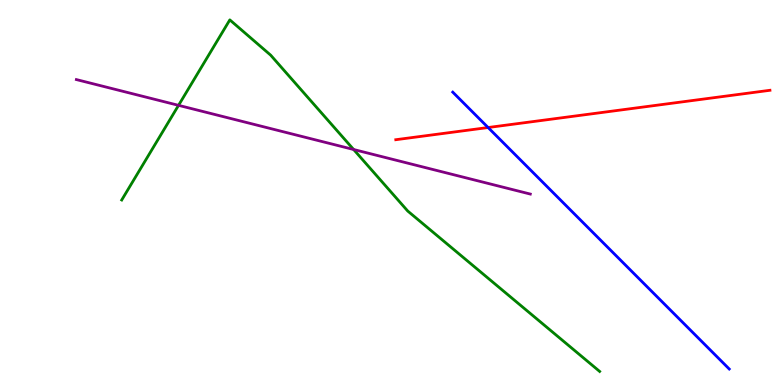[{'lines': ['blue', 'red'], 'intersections': [{'x': 6.3, 'y': 6.69}]}, {'lines': ['green', 'red'], 'intersections': []}, {'lines': ['purple', 'red'], 'intersections': []}, {'lines': ['blue', 'green'], 'intersections': []}, {'lines': ['blue', 'purple'], 'intersections': []}, {'lines': ['green', 'purple'], 'intersections': [{'x': 2.3, 'y': 7.26}, {'x': 4.56, 'y': 6.12}]}]